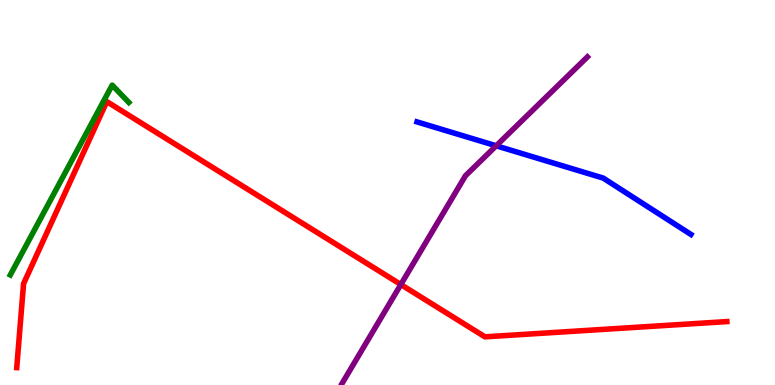[{'lines': ['blue', 'red'], 'intersections': []}, {'lines': ['green', 'red'], 'intersections': []}, {'lines': ['purple', 'red'], 'intersections': [{'x': 5.17, 'y': 2.61}]}, {'lines': ['blue', 'green'], 'intersections': []}, {'lines': ['blue', 'purple'], 'intersections': [{'x': 6.4, 'y': 6.21}]}, {'lines': ['green', 'purple'], 'intersections': []}]